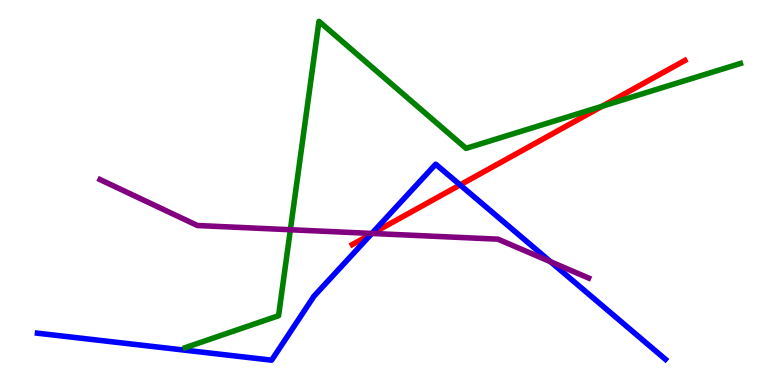[{'lines': ['blue', 'red'], 'intersections': [{'x': 4.79, 'y': 3.92}, {'x': 5.94, 'y': 5.2}]}, {'lines': ['green', 'red'], 'intersections': [{'x': 7.77, 'y': 7.24}]}, {'lines': ['purple', 'red'], 'intersections': [{'x': 4.8, 'y': 3.94}]}, {'lines': ['blue', 'green'], 'intersections': []}, {'lines': ['blue', 'purple'], 'intersections': [{'x': 4.8, 'y': 3.94}, {'x': 7.1, 'y': 3.2}]}, {'lines': ['green', 'purple'], 'intersections': [{'x': 3.75, 'y': 4.03}]}]